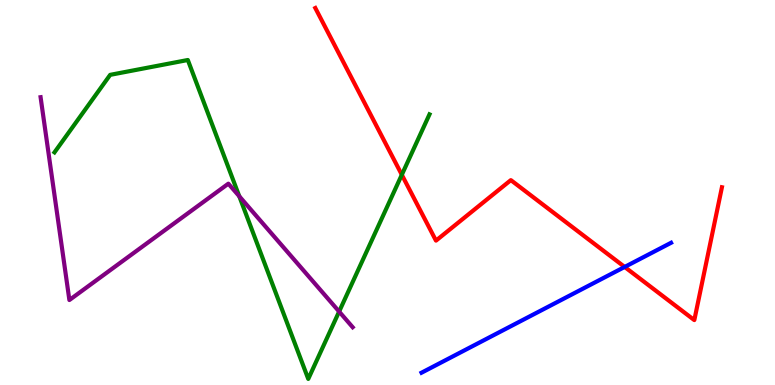[{'lines': ['blue', 'red'], 'intersections': [{'x': 8.06, 'y': 3.07}]}, {'lines': ['green', 'red'], 'intersections': [{'x': 5.18, 'y': 5.46}]}, {'lines': ['purple', 'red'], 'intersections': []}, {'lines': ['blue', 'green'], 'intersections': []}, {'lines': ['blue', 'purple'], 'intersections': []}, {'lines': ['green', 'purple'], 'intersections': [{'x': 3.09, 'y': 4.9}, {'x': 4.38, 'y': 1.91}]}]